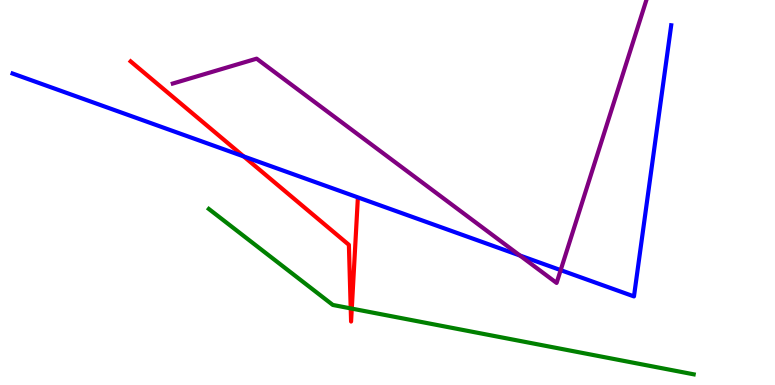[{'lines': ['blue', 'red'], 'intersections': [{'x': 3.14, 'y': 5.94}]}, {'lines': ['green', 'red'], 'intersections': [{'x': 4.53, 'y': 1.99}, {'x': 4.54, 'y': 1.98}]}, {'lines': ['purple', 'red'], 'intersections': []}, {'lines': ['blue', 'green'], 'intersections': []}, {'lines': ['blue', 'purple'], 'intersections': [{'x': 6.71, 'y': 3.36}, {'x': 7.23, 'y': 2.98}]}, {'lines': ['green', 'purple'], 'intersections': []}]